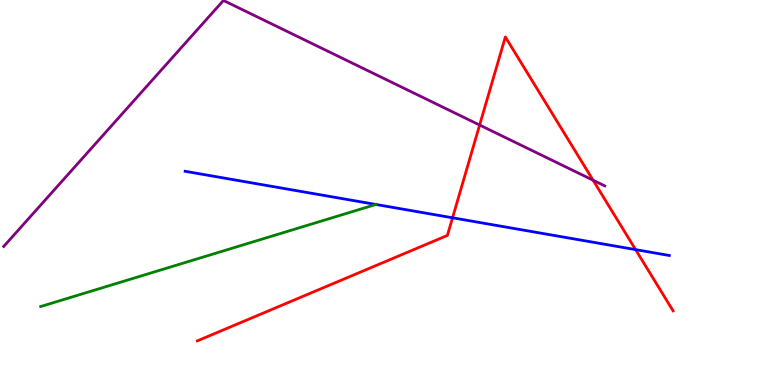[{'lines': ['blue', 'red'], 'intersections': [{'x': 5.84, 'y': 4.34}, {'x': 8.2, 'y': 3.52}]}, {'lines': ['green', 'red'], 'intersections': []}, {'lines': ['purple', 'red'], 'intersections': [{'x': 6.19, 'y': 6.75}, {'x': 7.65, 'y': 5.32}]}, {'lines': ['blue', 'green'], 'intersections': [{'x': 4.85, 'y': 4.69}]}, {'lines': ['blue', 'purple'], 'intersections': []}, {'lines': ['green', 'purple'], 'intersections': []}]